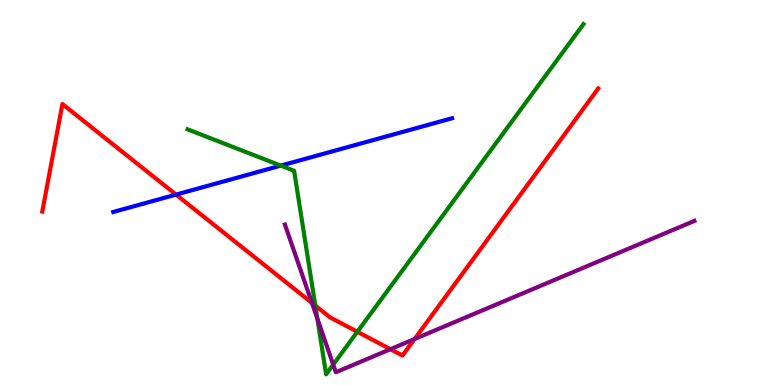[{'lines': ['blue', 'red'], 'intersections': [{'x': 2.27, 'y': 4.95}]}, {'lines': ['green', 'red'], 'intersections': [{'x': 4.07, 'y': 2.06}, {'x': 4.61, 'y': 1.38}]}, {'lines': ['purple', 'red'], 'intersections': [{'x': 4.03, 'y': 2.13}, {'x': 5.04, 'y': 0.93}, {'x': 5.35, 'y': 1.19}]}, {'lines': ['blue', 'green'], 'intersections': [{'x': 3.62, 'y': 5.7}]}, {'lines': ['blue', 'purple'], 'intersections': []}, {'lines': ['green', 'purple'], 'intersections': [{'x': 4.09, 'y': 1.72}, {'x': 4.3, 'y': 0.53}]}]